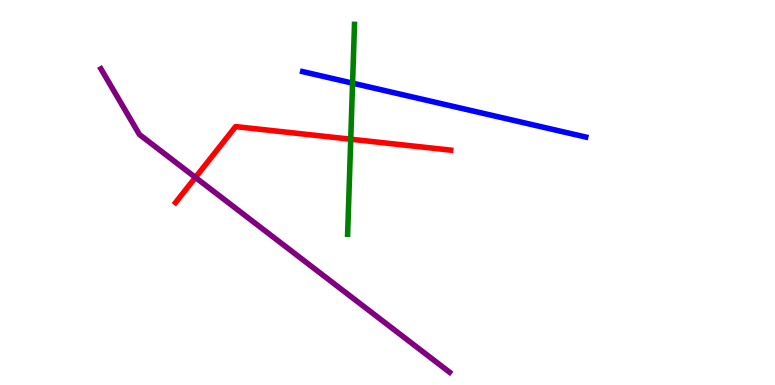[{'lines': ['blue', 'red'], 'intersections': []}, {'lines': ['green', 'red'], 'intersections': [{'x': 4.53, 'y': 6.38}]}, {'lines': ['purple', 'red'], 'intersections': [{'x': 2.52, 'y': 5.39}]}, {'lines': ['blue', 'green'], 'intersections': [{'x': 4.55, 'y': 7.84}]}, {'lines': ['blue', 'purple'], 'intersections': []}, {'lines': ['green', 'purple'], 'intersections': []}]